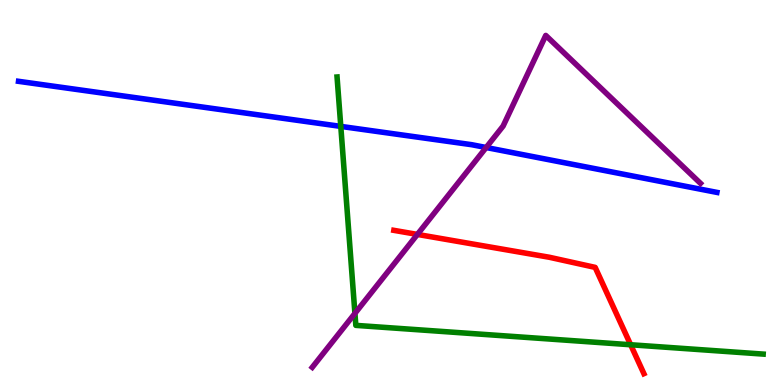[{'lines': ['blue', 'red'], 'intersections': []}, {'lines': ['green', 'red'], 'intersections': [{'x': 8.14, 'y': 1.05}]}, {'lines': ['purple', 'red'], 'intersections': [{'x': 5.39, 'y': 3.91}]}, {'lines': ['blue', 'green'], 'intersections': [{'x': 4.4, 'y': 6.72}]}, {'lines': ['blue', 'purple'], 'intersections': [{'x': 6.27, 'y': 6.17}]}, {'lines': ['green', 'purple'], 'intersections': [{'x': 4.58, 'y': 1.86}]}]